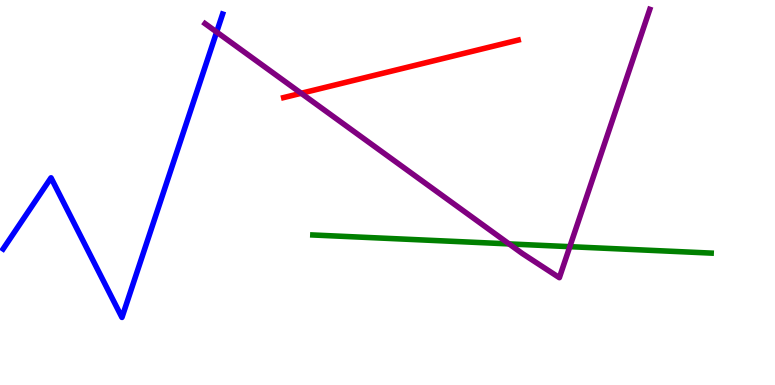[{'lines': ['blue', 'red'], 'intersections': []}, {'lines': ['green', 'red'], 'intersections': []}, {'lines': ['purple', 'red'], 'intersections': [{'x': 3.89, 'y': 7.58}]}, {'lines': ['blue', 'green'], 'intersections': []}, {'lines': ['blue', 'purple'], 'intersections': [{'x': 2.8, 'y': 9.17}]}, {'lines': ['green', 'purple'], 'intersections': [{'x': 6.57, 'y': 3.66}, {'x': 7.35, 'y': 3.59}]}]